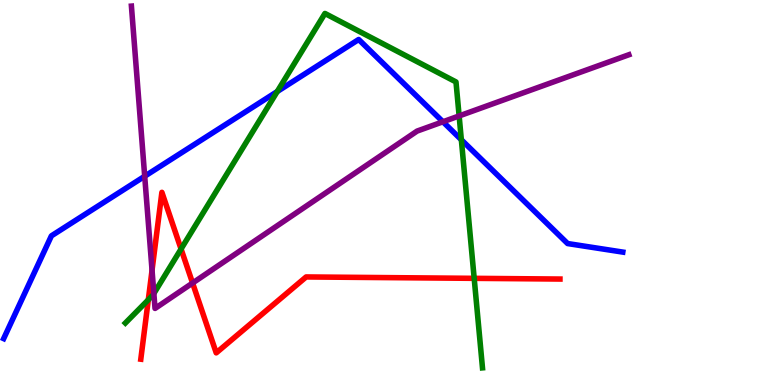[{'lines': ['blue', 'red'], 'intersections': []}, {'lines': ['green', 'red'], 'intersections': [{'x': 1.91, 'y': 2.21}, {'x': 2.34, 'y': 3.53}, {'x': 6.12, 'y': 2.77}]}, {'lines': ['purple', 'red'], 'intersections': [{'x': 1.96, 'y': 2.98}, {'x': 2.48, 'y': 2.65}]}, {'lines': ['blue', 'green'], 'intersections': [{'x': 3.58, 'y': 7.62}, {'x': 5.95, 'y': 6.37}]}, {'lines': ['blue', 'purple'], 'intersections': [{'x': 1.87, 'y': 5.42}, {'x': 5.72, 'y': 6.84}]}, {'lines': ['green', 'purple'], 'intersections': [{'x': 1.99, 'y': 2.38}, {'x': 5.92, 'y': 6.99}]}]